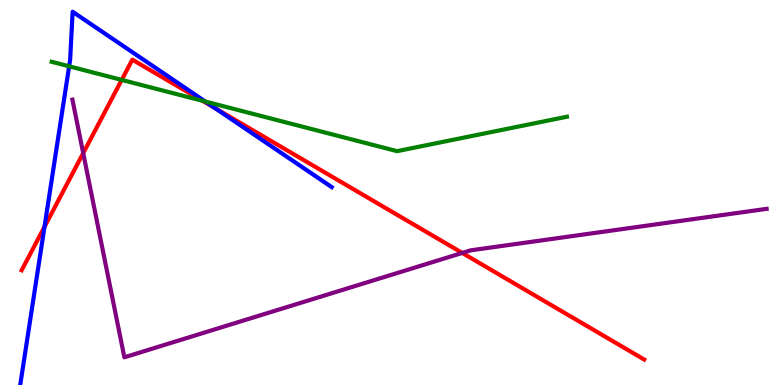[{'lines': ['blue', 'red'], 'intersections': [{'x': 0.574, 'y': 4.11}, {'x': 2.78, 'y': 7.19}]}, {'lines': ['green', 'red'], 'intersections': [{'x': 1.57, 'y': 7.92}, {'x': 2.61, 'y': 7.38}]}, {'lines': ['purple', 'red'], 'intersections': [{'x': 1.07, 'y': 6.02}, {'x': 5.96, 'y': 3.43}]}, {'lines': ['blue', 'green'], 'intersections': [{'x': 0.892, 'y': 8.28}, {'x': 2.65, 'y': 7.36}]}, {'lines': ['blue', 'purple'], 'intersections': []}, {'lines': ['green', 'purple'], 'intersections': []}]